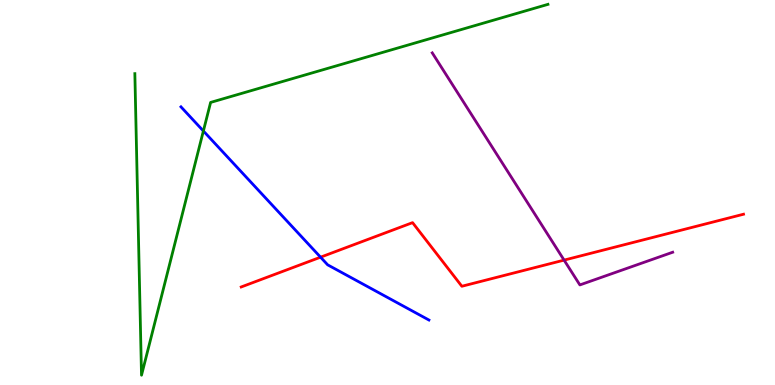[{'lines': ['blue', 'red'], 'intersections': [{'x': 4.14, 'y': 3.32}]}, {'lines': ['green', 'red'], 'intersections': []}, {'lines': ['purple', 'red'], 'intersections': [{'x': 7.28, 'y': 3.24}]}, {'lines': ['blue', 'green'], 'intersections': [{'x': 2.62, 'y': 6.6}]}, {'lines': ['blue', 'purple'], 'intersections': []}, {'lines': ['green', 'purple'], 'intersections': []}]